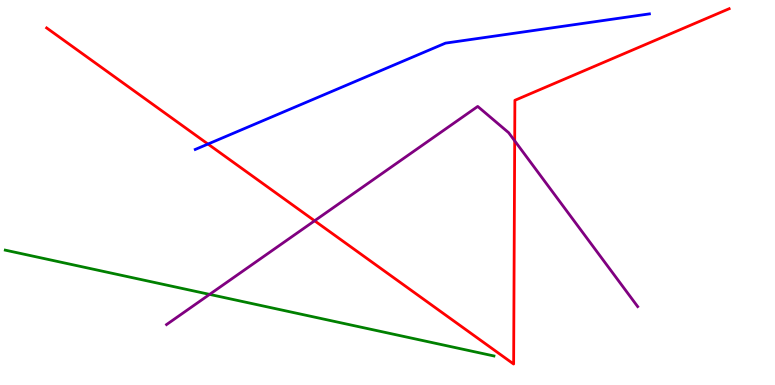[{'lines': ['blue', 'red'], 'intersections': [{'x': 2.68, 'y': 6.26}]}, {'lines': ['green', 'red'], 'intersections': []}, {'lines': ['purple', 'red'], 'intersections': [{'x': 4.06, 'y': 4.27}, {'x': 6.64, 'y': 6.34}]}, {'lines': ['blue', 'green'], 'intersections': []}, {'lines': ['blue', 'purple'], 'intersections': []}, {'lines': ['green', 'purple'], 'intersections': [{'x': 2.7, 'y': 2.35}]}]